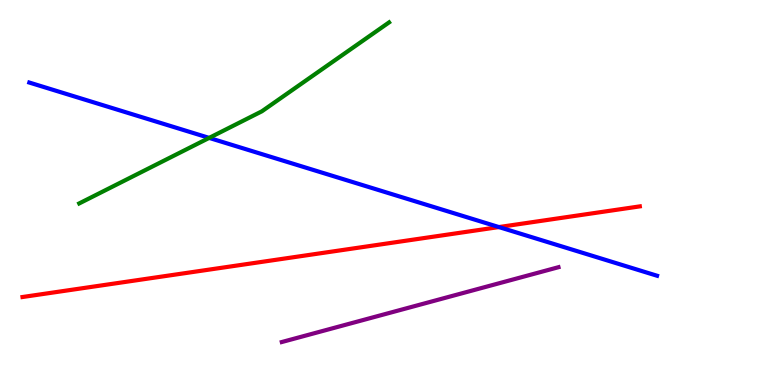[{'lines': ['blue', 'red'], 'intersections': [{'x': 6.44, 'y': 4.1}]}, {'lines': ['green', 'red'], 'intersections': []}, {'lines': ['purple', 'red'], 'intersections': []}, {'lines': ['blue', 'green'], 'intersections': [{'x': 2.7, 'y': 6.42}]}, {'lines': ['blue', 'purple'], 'intersections': []}, {'lines': ['green', 'purple'], 'intersections': []}]